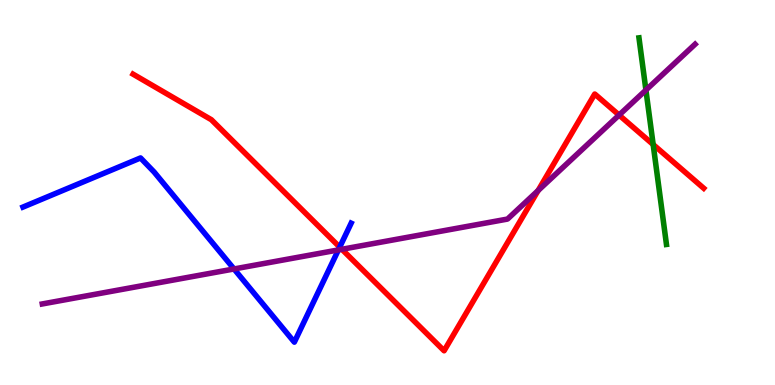[{'lines': ['blue', 'red'], 'intersections': [{'x': 4.38, 'y': 3.58}]}, {'lines': ['green', 'red'], 'intersections': [{'x': 8.43, 'y': 6.25}]}, {'lines': ['purple', 'red'], 'intersections': [{'x': 4.41, 'y': 3.53}, {'x': 6.94, 'y': 5.05}, {'x': 7.99, 'y': 7.01}]}, {'lines': ['blue', 'green'], 'intersections': []}, {'lines': ['blue', 'purple'], 'intersections': [{'x': 3.02, 'y': 3.01}, {'x': 4.37, 'y': 3.51}]}, {'lines': ['green', 'purple'], 'intersections': [{'x': 8.33, 'y': 7.66}]}]